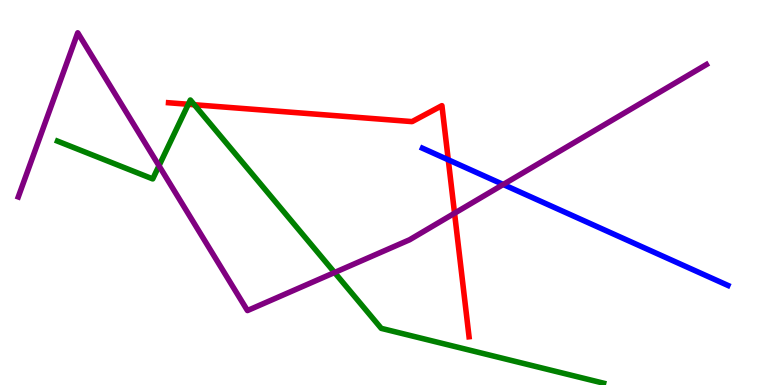[{'lines': ['blue', 'red'], 'intersections': [{'x': 5.78, 'y': 5.85}]}, {'lines': ['green', 'red'], 'intersections': [{'x': 2.43, 'y': 7.29}, {'x': 2.51, 'y': 7.28}]}, {'lines': ['purple', 'red'], 'intersections': [{'x': 5.87, 'y': 4.46}]}, {'lines': ['blue', 'green'], 'intersections': []}, {'lines': ['blue', 'purple'], 'intersections': [{'x': 6.49, 'y': 5.21}]}, {'lines': ['green', 'purple'], 'intersections': [{'x': 2.05, 'y': 5.69}, {'x': 4.32, 'y': 2.92}]}]